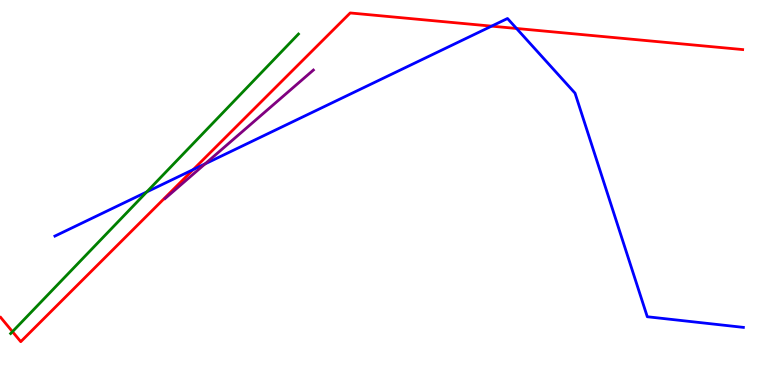[{'lines': ['blue', 'red'], 'intersections': [{'x': 2.49, 'y': 5.6}, {'x': 6.34, 'y': 9.32}, {'x': 6.66, 'y': 9.26}]}, {'lines': ['green', 'red'], 'intersections': [{'x': 0.161, 'y': 1.39}]}, {'lines': ['purple', 'red'], 'intersections': []}, {'lines': ['blue', 'green'], 'intersections': [{'x': 1.89, 'y': 5.01}]}, {'lines': ['blue', 'purple'], 'intersections': [{'x': 2.65, 'y': 5.74}]}, {'lines': ['green', 'purple'], 'intersections': []}]